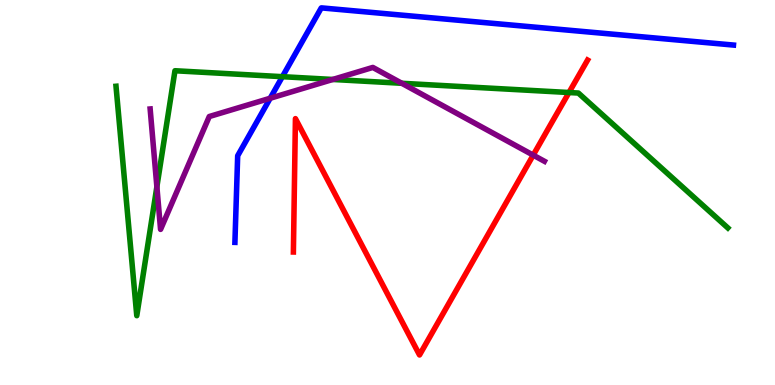[{'lines': ['blue', 'red'], 'intersections': []}, {'lines': ['green', 'red'], 'intersections': [{'x': 7.34, 'y': 7.6}]}, {'lines': ['purple', 'red'], 'intersections': [{'x': 6.88, 'y': 5.97}]}, {'lines': ['blue', 'green'], 'intersections': [{'x': 3.64, 'y': 8.01}]}, {'lines': ['blue', 'purple'], 'intersections': [{'x': 3.49, 'y': 7.45}]}, {'lines': ['green', 'purple'], 'intersections': [{'x': 2.02, 'y': 5.15}, {'x': 4.29, 'y': 7.94}, {'x': 5.18, 'y': 7.84}]}]